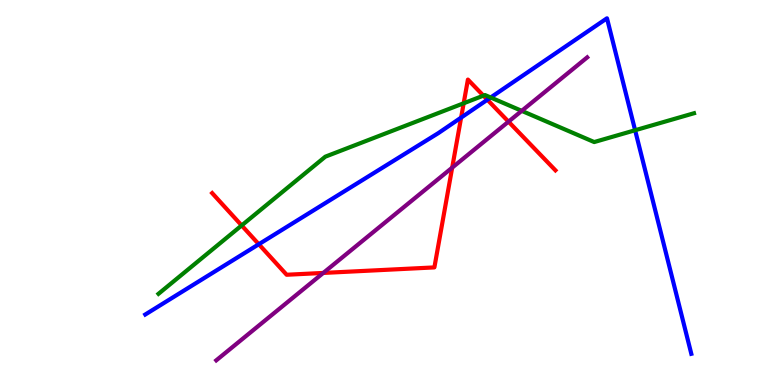[{'lines': ['blue', 'red'], 'intersections': [{'x': 3.34, 'y': 3.66}, {'x': 5.95, 'y': 6.95}, {'x': 6.29, 'y': 7.41}]}, {'lines': ['green', 'red'], 'intersections': [{'x': 3.12, 'y': 4.14}, {'x': 5.98, 'y': 7.32}, {'x': 6.24, 'y': 7.52}]}, {'lines': ['purple', 'red'], 'intersections': [{'x': 4.17, 'y': 2.91}, {'x': 5.83, 'y': 5.65}, {'x': 6.56, 'y': 6.84}]}, {'lines': ['blue', 'green'], 'intersections': [{'x': 6.33, 'y': 7.47}, {'x': 8.2, 'y': 6.62}]}, {'lines': ['blue', 'purple'], 'intersections': []}, {'lines': ['green', 'purple'], 'intersections': [{'x': 6.73, 'y': 7.12}]}]